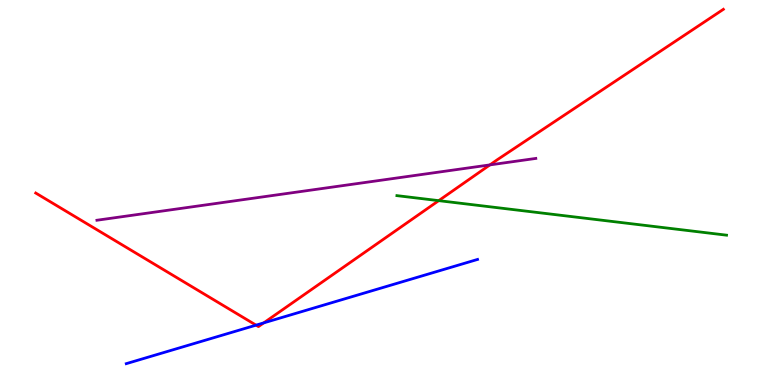[{'lines': ['blue', 'red'], 'intersections': [{'x': 3.3, 'y': 1.55}, {'x': 3.4, 'y': 1.61}]}, {'lines': ['green', 'red'], 'intersections': [{'x': 5.66, 'y': 4.79}]}, {'lines': ['purple', 'red'], 'intersections': [{'x': 6.32, 'y': 5.72}]}, {'lines': ['blue', 'green'], 'intersections': []}, {'lines': ['blue', 'purple'], 'intersections': []}, {'lines': ['green', 'purple'], 'intersections': []}]